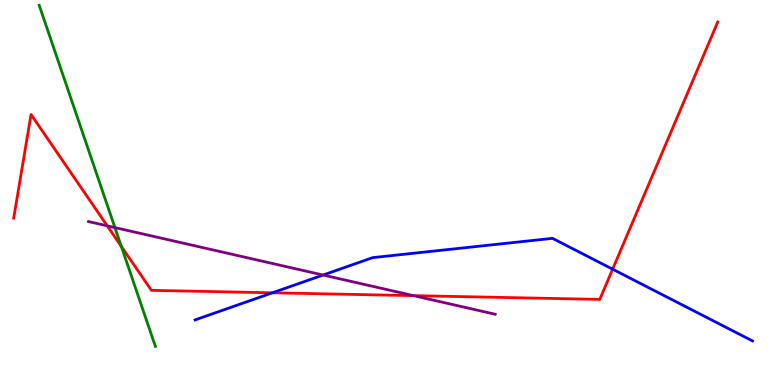[{'lines': ['blue', 'red'], 'intersections': [{'x': 3.52, 'y': 2.4}, {'x': 7.9, 'y': 3.01}]}, {'lines': ['green', 'red'], 'intersections': [{'x': 1.57, 'y': 3.6}]}, {'lines': ['purple', 'red'], 'intersections': [{'x': 1.38, 'y': 4.13}, {'x': 5.34, 'y': 2.32}]}, {'lines': ['blue', 'green'], 'intersections': []}, {'lines': ['blue', 'purple'], 'intersections': [{'x': 4.17, 'y': 2.86}]}, {'lines': ['green', 'purple'], 'intersections': [{'x': 1.48, 'y': 4.09}]}]